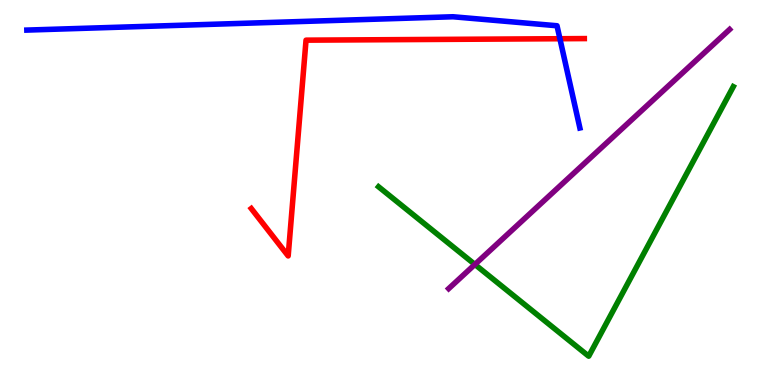[{'lines': ['blue', 'red'], 'intersections': [{'x': 7.22, 'y': 8.99}]}, {'lines': ['green', 'red'], 'intersections': []}, {'lines': ['purple', 'red'], 'intersections': []}, {'lines': ['blue', 'green'], 'intersections': []}, {'lines': ['blue', 'purple'], 'intersections': []}, {'lines': ['green', 'purple'], 'intersections': [{'x': 6.13, 'y': 3.13}]}]